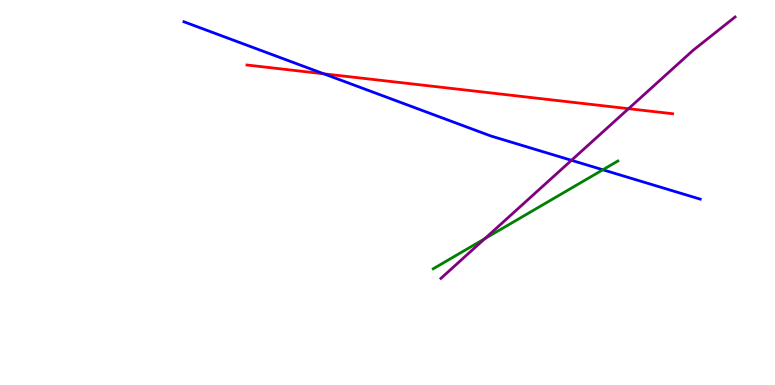[{'lines': ['blue', 'red'], 'intersections': [{'x': 4.18, 'y': 8.08}]}, {'lines': ['green', 'red'], 'intersections': []}, {'lines': ['purple', 'red'], 'intersections': [{'x': 8.11, 'y': 7.18}]}, {'lines': ['blue', 'green'], 'intersections': [{'x': 7.78, 'y': 5.59}]}, {'lines': ['blue', 'purple'], 'intersections': [{'x': 7.37, 'y': 5.84}]}, {'lines': ['green', 'purple'], 'intersections': [{'x': 6.26, 'y': 3.8}]}]